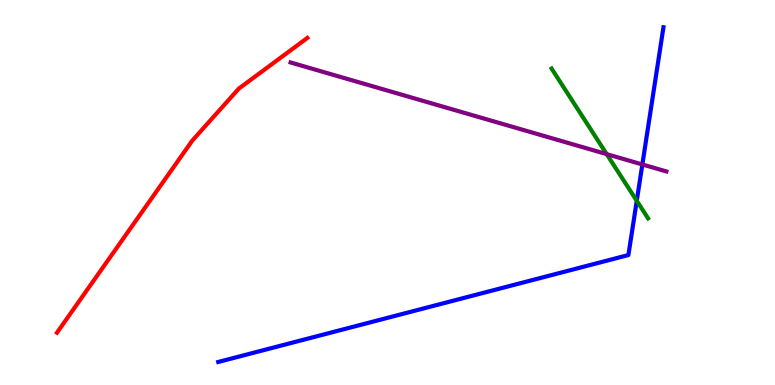[{'lines': ['blue', 'red'], 'intersections': []}, {'lines': ['green', 'red'], 'intersections': []}, {'lines': ['purple', 'red'], 'intersections': []}, {'lines': ['blue', 'green'], 'intersections': [{'x': 8.22, 'y': 4.78}]}, {'lines': ['blue', 'purple'], 'intersections': [{'x': 8.29, 'y': 5.73}]}, {'lines': ['green', 'purple'], 'intersections': [{'x': 7.83, 'y': 6.0}]}]